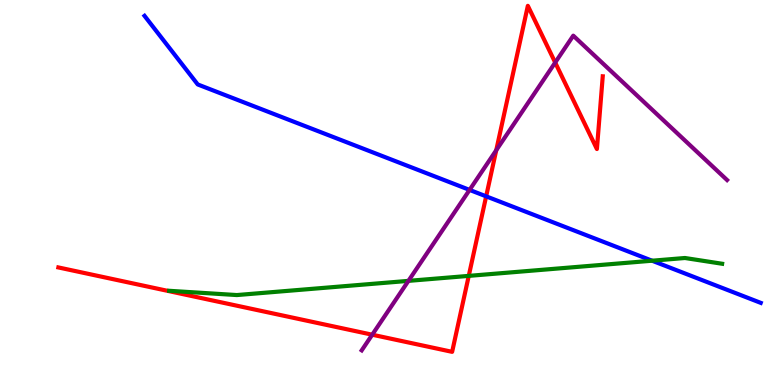[{'lines': ['blue', 'red'], 'intersections': [{'x': 6.27, 'y': 4.9}]}, {'lines': ['green', 'red'], 'intersections': [{'x': 6.05, 'y': 2.83}]}, {'lines': ['purple', 'red'], 'intersections': [{'x': 4.8, 'y': 1.31}, {'x': 6.4, 'y': 6.1}, {'x': 7.16, 'y': 8.38}]}, {'lines': ['blue', 'green'], 'intersections': [{'x': 8.41, 'y': 3.23}]}, {'lines': ['blue', 'purple'], 'intersections': [{'x': 6.06, 'y': 5.07}]}, {'lines': ['green', 'purple'], 'intersections': [{'x': 5.27, 'y': 2.7}]}]